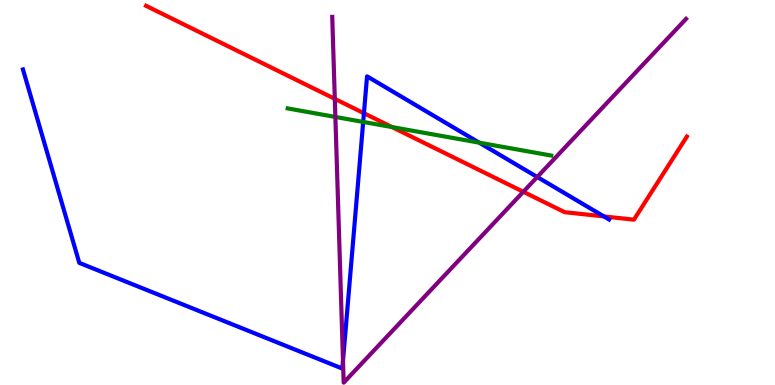[{'lines': ['blue', 'red'], 'intersections': [{'x': 4.7, 'y': 7.06}, {'x': 7.79, 'y': 4.38}]}, {'lines': ['green', 'red'], 'intersections': [{'x': 5.06, 'y': 6.7}]}, {'lines': ['purple', 'red'], 'intersections': [{'x': 4.32, 'y': 7.43}, {'x': 6.75, 'y': 5.02}]}, {'lines': ['blue', 'green'], 'intersections': [{'x': 4.69, 'y': 6.83}, {'x': 6.18, 'y': 6.29}]}, {'lines': ['blue', 'purple'], 'intersections': [{'x': 4.43, 'y': 0.627}, {'x': 6.93, 'y': 5.4}]}, {'lines': ['green', 'purple'], 'intersections': [{'x': 4.33, 'y': 6.96}]}]